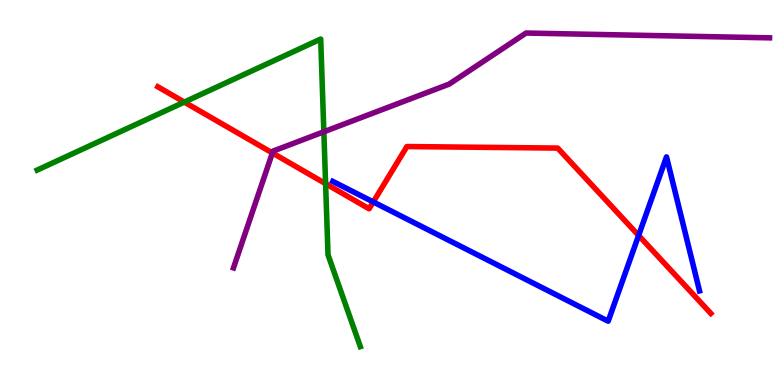[{'lines': ['blue', 'red'], 'intersections': [{'x': 4.82, 'y': 4.75}, {'x': 8.24, 'y': 3.88}]}, {'lines': ['green', 'red'], 'intersections': [{'x': 2.38, 'y': 7.35}, {'x': 4.2, 'y': 5.23}]}, {'lines': ['purple', 'red'], 'intersections': [{'x': 3.51, 'y': 6.03}]}, {'lines': ['blue', 'green'], 'intersections': []}, {'lines': ['blue', 'purple'], 'intersections': []}, {'lines': ['green', 'purple'], 'intersections': [{'x': 4.18, 'y': 6.58}]}]